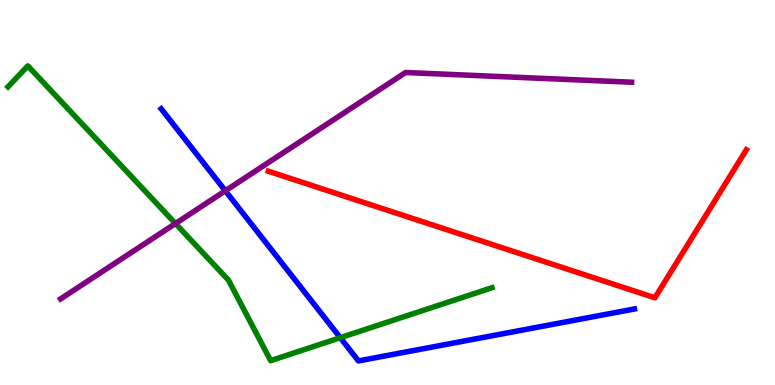[{'lines': ['blue', 'red'], 'intersections': []}, {'lines': ['green', 'red'], 'intersections': []}, {'lines': ['purple', 'red'], 'intersections': []}, {'lines': ['blue', 'green'], 'intersections': [{'x': 4.39, 'y': 1.23}]}, {'lines': ['blue', 'purple'], 'intersections': [{'x': 2.91, 'y': 5.04}]}, {'lines': ['green', 'purple'], 'intersections': [{'x': 2.26, 'y': 4.19}]}]